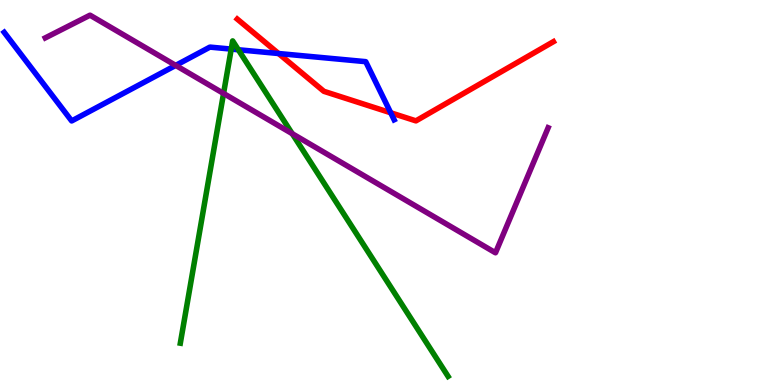[{'lines': ['blue', 'red'], 'intersections': [{'x': 3.59, 'y': 8.61}, {'x': 5.04, 'y': 7.07}]}, {'lines': ['green', 'red'], 'intersections': []}, {'lines': ['purple', 'red'], 'intersections': []}, {'lines': ['blue', 'green'], 'intersections': [{'x': 2.98, 'y': 8.72}, {'x': 3.08, 'y': 8.71}]}, {'lines': ['blue', 'purple'], 'intersections': [{'x': 2.27, 'y': 8.3}]}, {'lines': ['green', 'purple'], 'intersections': [{'x': 2.88, 'y': 7.57}, {'x': 3.77, 'y': 6.53}]}]